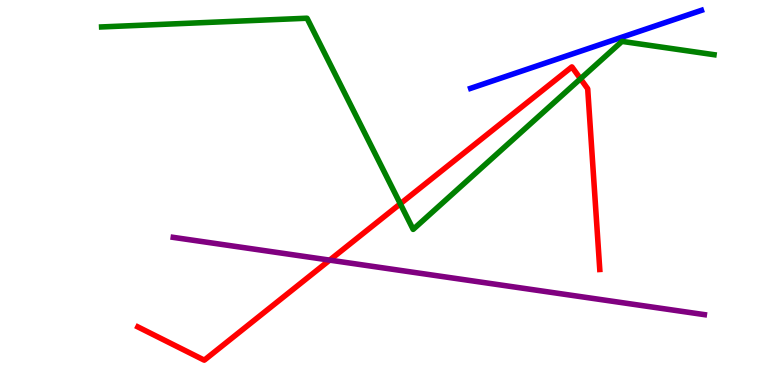[{'lines': ['blue', 'red'], 'intersections': []}, {'lines': ['green', 'red'], 'intersections': [{'x': 5.17, 'y': 4.71}, {'x': 7.49, 'y': 7.95}]}, {'lines': ['purple', 'red'], 'intersections': [{'x': 4.25, 'y': 3.24}]}, {'lines': ['blue', 'green'], 'intersections': []}, {'lines': ['blue', 'purple'], 'intersections': []}, {'lines': ['green', 'purple'], 'intersections': []}]